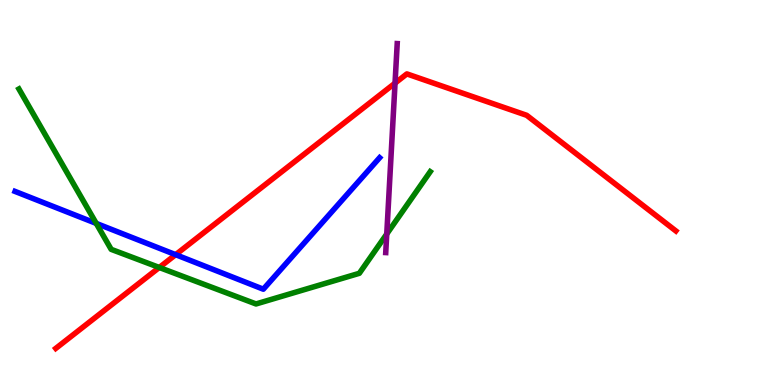[{'lines': ['blue', 'red'], 'intersections': [{'x': 2.27, 'y': 3.39}]}, {'lines': ['green', 'red'], 'intersections': [{'x': 2.06, 'y': 3.05}]}, {'lines': ['purple', 'red'], 'intersections': [{'x': 5.1, 'y': 7.84}]}, {'lines': ['blue', 'green'], 'intersections': [{'x': 1.24, 'y': 4.2}]}, {'lines': ['blue', 'purple'], 'intersections': []}, {'lines': ['green', 'purple'], 'intersections': [{'x': 4.99, 'y': 3.92}]}]